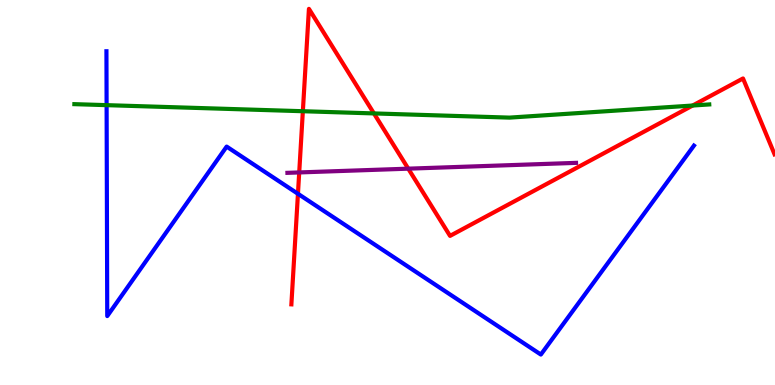[{'lines': ['blue', 'red'], 'intersections': [{'x': 3.84, 'y': 4.97}]}, {'lines': ['green', 'red'], 'intersections': [{'x': 3.91, 'y': 7.11}, {'x': 4.82, 'y': 7.05}, {'x': 8.94, 'y': 7.26}]}, {'lines': ['purple', 'red'], 'intersections': [{'x': 3.86, 'y': 5.52}, {'x': 5.27, 'y': 5.62}]}, {'lines': ['blue', 'green'], 'intersections': [{'x': 1.38, 'y': 7.27}]}, {'lines': ['blue', 'purple'], 'intersections': []}, {'lines': ['green', 'purple'], 'intersections': []}]